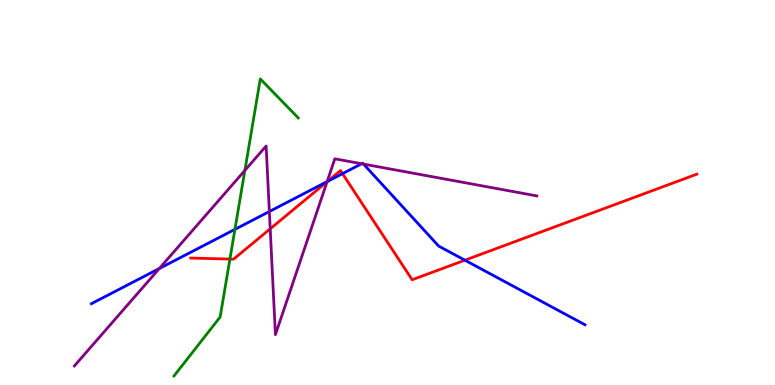[{'lines': ['blue', 'red'], 'intersections': [{'x': 4.22, 'y': 5.29}, {'x': 4.42, 'y': 5.49}, {'x': 6.0, 'y': 3.24}]}, {'lines': ['green', 'red'], 'intersections': [{'x': 2.97, 'y': 3.27}]}, {'lines': ['purple', 'red'], 'intersections': [{'x': 3.49, 'y': 4.06}, {'x': 4.22, 'y': 5.28}]}, {'lines': ['blue', 'green'], 'intersections': [{'x': 3.03, 'y': 4.04}]}, {'lines': ['blue', 'purple'], 'intersections': [{'x': 2.06, 'y': 3.03}, {'x': 3.48, 'y': 4.51}, {'x': 4.22, 'y': 5.28}, {'x': 4.67, 'y': 5.75}, {'x': 4.69, 'y': 5.74}]}, {'lines': ['green', 'purple'], 'intersections': [{'x': 3.16, 'y': 5.57}]}]